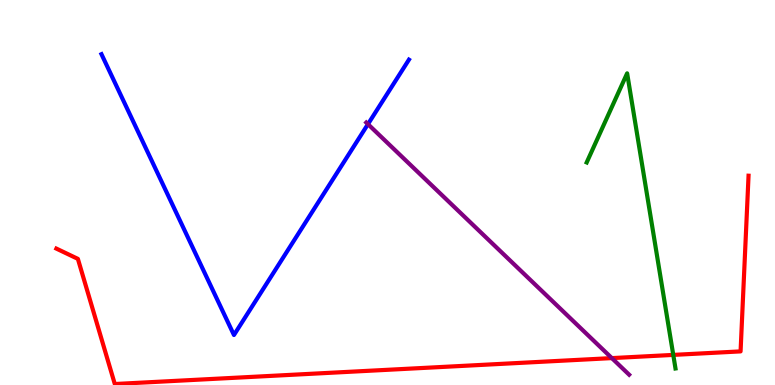[{'lines': ['blue', 'red'], 'intersections': []}, {'lines': ['green', 'red'], 'intersections': [{'x': 8.69, 'y': 0.782}]}, {'lines': ['purple', 'red'], 'intersections': [{'x': 7.89, 'y': 0.699}]}, {'lines': ['blue', 'green'], 'intersections': []}, {'lines': ['blue', 'purple'], 'intersections': [{'x': 4.75, 'y': 6.78}]}, {'lines': ['green', 'purple'], 'intersections': []}]